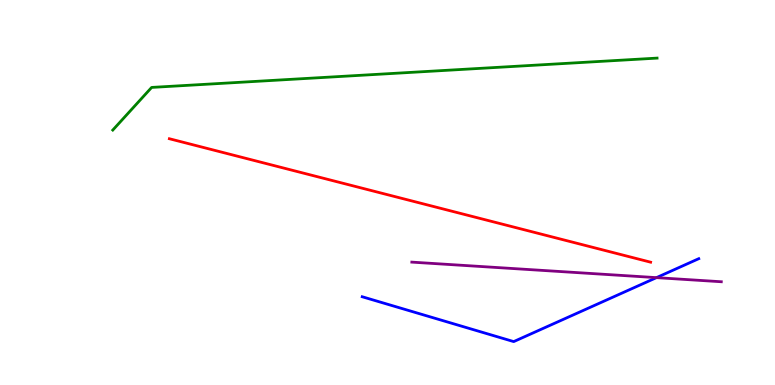[{'lines': ['blue', 'red'], 'intersections': []}, {'lines': ['green', 'red'], 'intersections': []}, {'lines': ['purple', 'red'], 'intersections': []}, {'lines': ['blue', 'green'], 'intersections': []}, {'lines': ['blue', 'purple'], 'intersections': [{'x': 8.47, 'y': 2.79}]}, {'lines': ['green', 'purple'], 'intersections': []}]